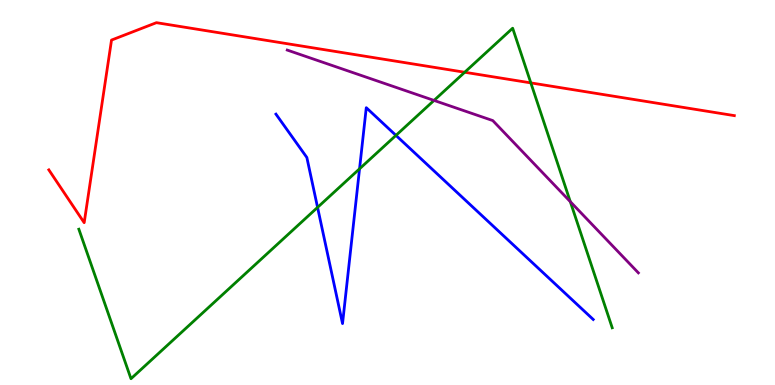[{'lines': ['blue', 'red'], 'intersections': []}, {'lines': ['green', 'red'], 'intersections': [{'x': 6.0, 'y': 8.12}, {'x': 6.85, 'y': 7.85}]}, {'lines': ['purple', 'red'], 'intersections': []}, {'lines': ['blue', 'green'], 'intersections': [{'x': 4.1, 'y': 4.61}, {'x': 4.64, 'y': 5.62}, {'x': 5.11, 'y': 6.48}]}, {'lines': ['blue', 'purple'], 'intersections': []}, {'lines': ['green', 'purple'], 'intersections': [{'x': 5.6, 'y': 7.39}, {'x': 7.36, 'y': 4.76}]}]